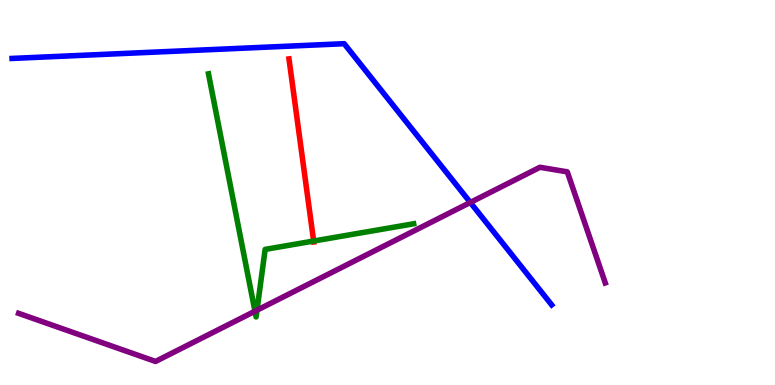[{'lines': ['blue', 'red'], 'intersections': []}, {'lines': ['green', 'red'], 'intersections': [{'x': 4.05, 'y': 3.74}]}, {'lines': ['purple', 'red'], 'intersections': []}, {'lines': ['blue', 'green'], 'intersections': []}, {'lines': ['blue', 'purple'], 'intersections': [{'x': 6.07, 'y': 4.74}]}, {'lines': ['green', 'purple'], 'intersections': [{'x': 3.29, 'y': 1.92}, {'x': 3.32, 'y': 1.94}]}]